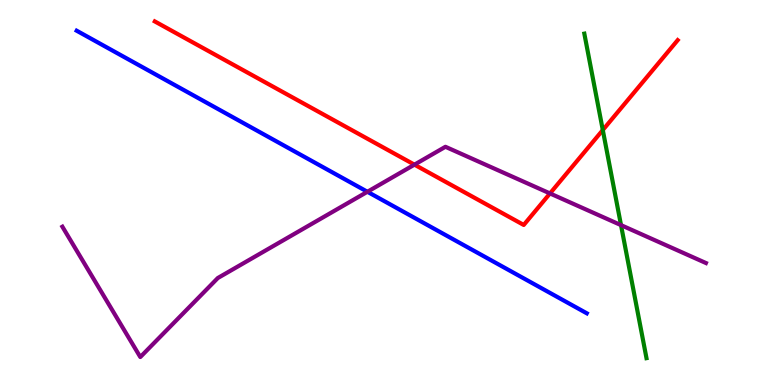[{'lines': ['blue', 'red'], 'intersections': []}, {'lines': ['green', 'red'], 'intersections': [{'x': 7.78, 'y': 6.62}]}, {'lines': ['purple', 'red'], 'intersections': [{'x': 5.35, 'y': 5.72}, {'x': 7.1, 'y': 4.98}]}, {'lines': ['blue', 'green'], 'intersections': []}, {'lines': ['blue', 'purple'], 'intersections': [{'x': 4.74, 'y': 5.02}]}, {'lines': ['green', 'purple'], 'intersections': [{'x': 8.01, 'y': 4.15}]}]